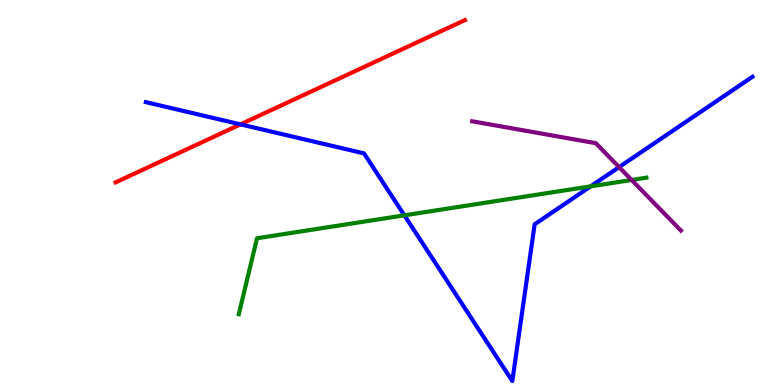[{'lines': ['blue', 'red'], 'intersections': [{'x': 3.1, 'y': 6.77}]}, {'lines': ['green', 'red'], 'intersections': []}, {'lines': ['purple', 'red'], 'intersections': []}, {'lines': ['blue', 'green'], 'intersections': [{'x': 5.22, 'y': 4.41}, {'x': 7.62, 'y': 5.16}]}, {'lines': ['blue', 'purple'], 'intersections': [{'x': 7.99, 'y': 5.66}]}, {'lines': ['green', 'purple'], 'intersections': [{'x': 8.15, 'y': 5.33}]}]